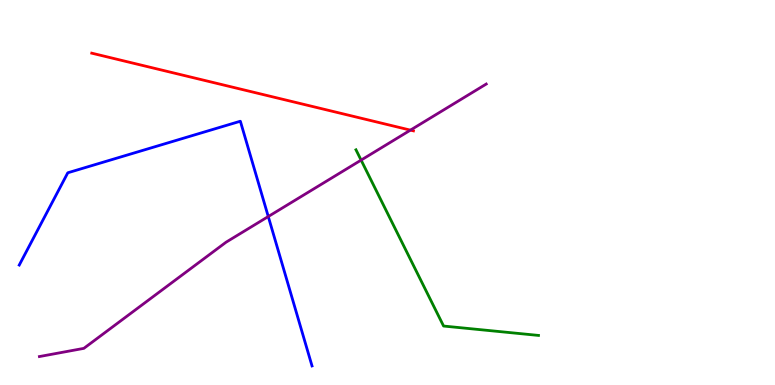[{'lines': ['blue', 'red'], 'intersections': []}, {'lines': ['green', 'red'], 'intersections': []}, {'lines': ['purple', 'red'], 'intersections': [{'x': 5.3, 'y': 6.62}]}, {'lines': ['blue', 'green'], 'intersections': []}, {'lines': ['blue', 'purple'], 'intersections': [{'x': 3.46, 'y': 4.38}]}, {'lines': ['green', 'purple'], 'intersections': [{'x': 4.66, 'y': 5.84}]}]